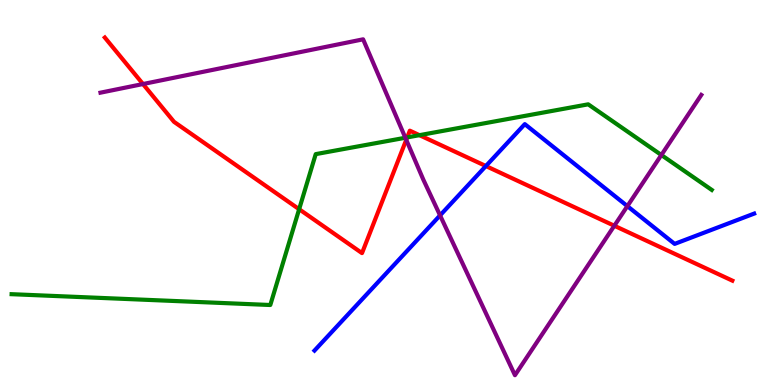[{'lines': ['blue', 'red'], 'intersections': [{'x': 6.27, 'y': 5.69}]}, {'lines': ['green', 'red'], 'intersections': [{'x': 3.86, 'y': 4.57}, {'x': 5.25, 'y': 6.43}, {'x': 5.41, 'y': 6.49}]}, {'lines': ['purple', 'red'], 'intersections': [{'x': 1.85, 'y': 7.82}, {'x': 5.24, 'y': 6.37}, {'x': 7.93, 'y': 4.14}]}, {'lines': ['blue', 'green'], 'intersections': []}, {'lines': ['blue', 'purple'], 'intersections': [{'x': 5.68, 'y': 4.41}, {'x': 8.1, 'y': 4.65}]}, {'lines': ['green', 'purple'], 'intersections': [{'x': 5.23, 'y': 6.42}, {'x': 8.53, 'y': 5.97}]}]